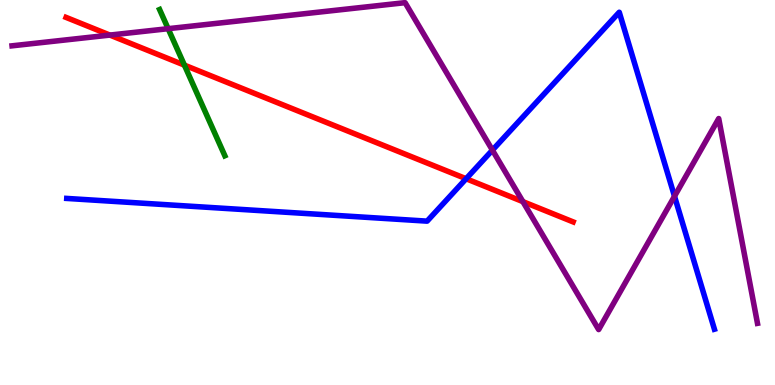[{'lines': ['blue', 'red'], 'intersections': [{'x': 6.01, 'y': 5.36}]}, {'lines': ['green', 'red'], 'intersections': [{'x': 2.38, 'y': 8.31}]}, {'lines': ['purple', 'red'], 'intersections': [{'x': 1.42, 'y': 9.09}, {'x': 6.75, 'y': 4.76}]}, {'lines': ['blue', 'green'], 'intersections': []}, {'lines': ['blue', 'purple'], 'intersections': [{'x': 6.35, 'y': 6.1}, {'x': 8.7, 'y': 4.9}]}, {'lines': ['green', 'purple'], 'intersections': [{'x': 2.17, 'y': 9.25}]}]